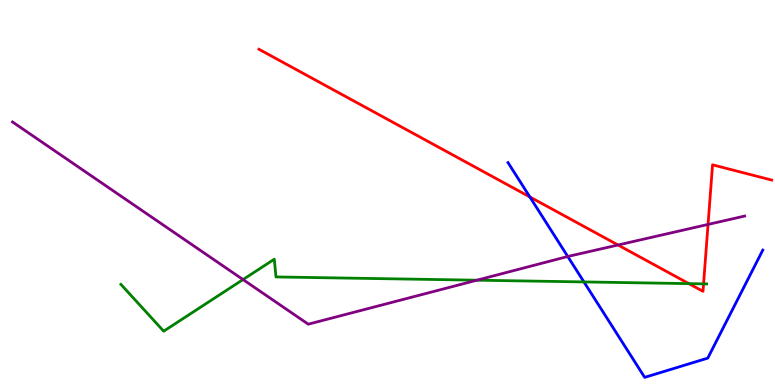[{'lines': ['blue', 'red'], 'intersections': [{'x': 6.84, 'y': 4.88}]}, {'lines': ['green', 'red'], 'intersections': [{'x': 8.89, 'y': 2.63}, {'x': 9.08, 'y': 2.63}]}, {'lines': ['purple', 'red'], 'intersections': [{'x': 7.97, 'y': 3.64}, {'x': 9.14, 'y': 4.17}]}, {'lines': ['blue', 'green'], 'intersections': [{'x': 7.53, 'y': 2.68}]}, {'lines': ['blue', 'purple'], 'intersections': [{'x': 7.33, 'y': 3.34}]}, {'lines': ['green', 'purple'], 'intersections': [{'x': 3.14, 'y': 2.74}, {'x': 6.15, 'y': 2.72}]}]